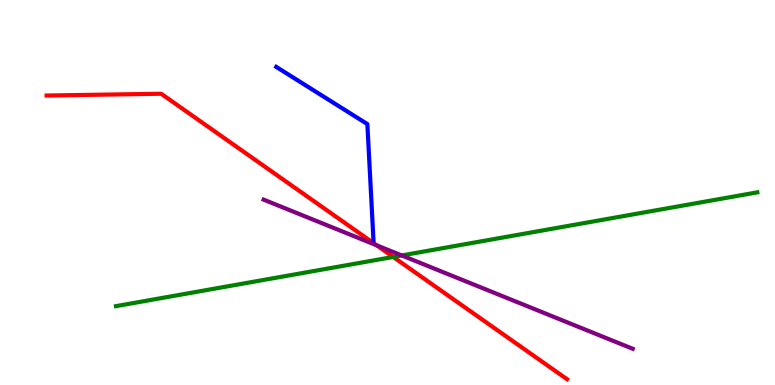[{'lines': ['blue', 'red'], 'intersections': []}, {'lines': ['green', 'red'], 'intersections': [{'x': 5.07, 'y': 3.33}]}, {'lines': ['purple', 'red'], 'intersections': [{'x': 4.86, 'y': 3.63}]}, {'lines': ['blue', 'green'], 'intersections': []}, {'lines': ['blue', 'purple'], 'intersections': []}, {'lines': ['green', 'purple'], 'intersections': [{'x': 5.18, 'y': 3.37}]}]